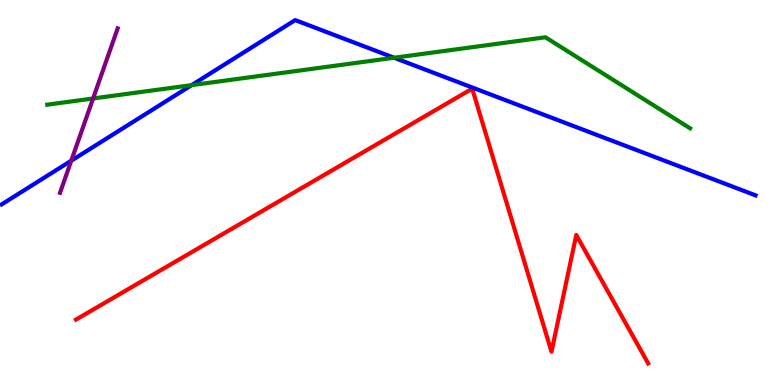[{'lines': ['blue', 'red'], 'intersections': []}, {'lines': ['green', 'red'], 'intersections': []}, {'lines': ['purple', 'red'], 'intersections': []}, {'lines': ['blue', 'green'], 'intersections': [{'x': 2.47, 'y': 7.79}, {'x': 5.09, 'y': 8.5}]}, {'lines': ['blue', 'purple'], 'intersections': [{'x': 0.92, 'y': 5.83}]}, {'lines': ['green', 'purple'], 'intersections': [{'x': 1.2, 'y': 7.44}]}]